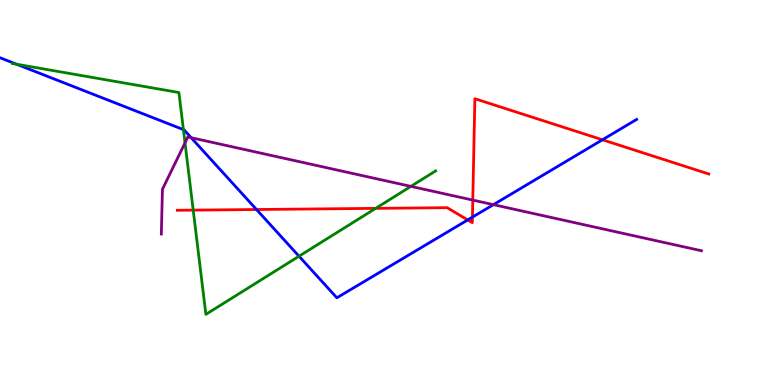[{'lines': ['blue', 'red'], 'intersections': [{'x': 3.31, 'y': 4.56}, {'x': 6.04, 'y': 4.29}, {'x': 6.1, 'y': 4.36}, {'x': 7.77, 'y': 6.37}]}, {'lines': ['green', 'red'], 'intersections': [{'x': 2.49, 'y': 4.54}, {'x': 4.85, 'y': 4.59}]}, {'lines': ['purple', 'red'], 'intersections': [{'x': 6.1, 'y': 4.8}]}, {'lines': ['blue', 'green'], 'intersections': [{'x': 0.213, 'y': 8.33}, {'x': 2.37, 'y': 6.63}, {'x': 3.86, 'y': 3.34}]}, {'lines': ['blue', 'purple'], 'intersections': [{'x': 2.47, 'y': 6.42}, {'x': 6.37, 'y': 4.68}]}, {'lines': ['green', 'purple'], 'intersections': [{'x': 2.39, 'y': 6.29}, {'x': 5.3, 'y': 5.16}]}]